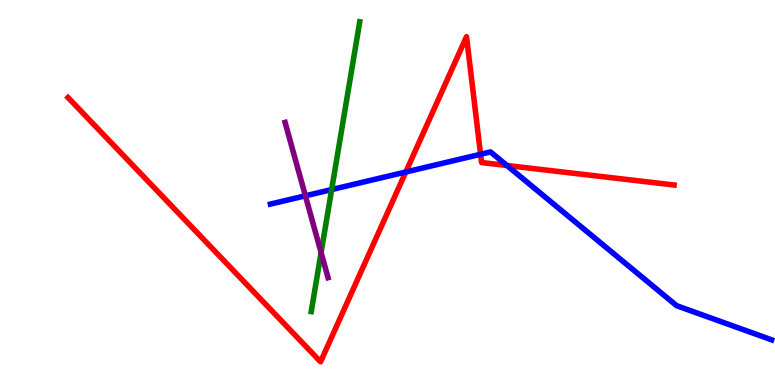[{'lines': ['blue', 'red'], 'intersections': [{'x': 5.24, 'y': 5.53}, {'x': 6.2, 'y': 5.99}, {'x': 6.54, 'y': 5.7}]}, {'lines': ['green', 'red'], 'intersections': []}, {'lines': ['purple', 'red'], 'intersections': []}, {'lines': ['blue', 'green'], 'intersections': [{'x': 4.28, 'y': 5.08}]}, {'lines': ['blue', 'purple'], 'intersections': [{'x': 3.94, 'y': 4.91}]}, {'lines': ['green', 'purple'], 'intersections': [{'x': 4.14, 'y': 3.44}]}]